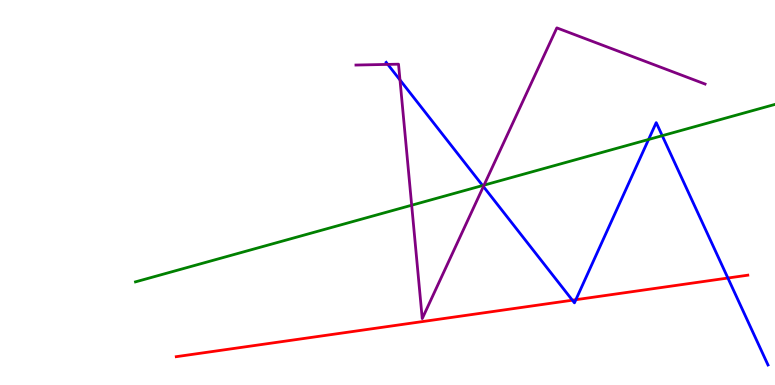[{'lines': ['blue', 'red'], 'intersections': [{'x': 7.39, 'y': 2.2}, {'x': 7.43, 'y': 2.22}, {'x': 9.39, 'y': 2.78}]}, {'lines': ['green', 'red'], 'intersections': []}, {'lines': ['purple', 'red'], 'intersections': []}, {'lines': ['blue', 'green'], 'intersections': [{'x': 6.23, 'y': 5.18}, {'x': 8.37, 'y': 6.38}, {'x': 8.55, 'y': 6.48}]}, {'lines': ['blue', 'purple'], 'intersections': [{'x': 5.0, 'y': 8.33}, {'x': 5.16, 'y': 7.92}, {'x': 6.24, 'y': 5.16}]}, {'lines': ['green', 'purple'], 'intersections': [{'x': 5.31, 'y': 4.67}, {'x': 6.25, 'y': 5.19}]}]